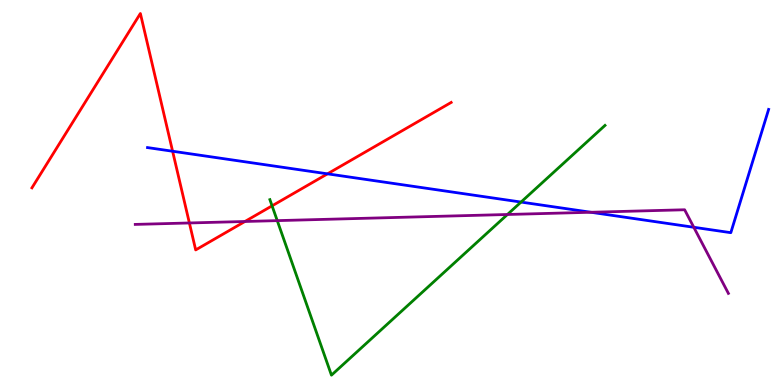[{'lines': ['blue', 'red'], 'intersections': [{'x': 2.23, 'y': 6.07}, {'x': 4.23, 'y': 5.48}]}, {'lines': ['green', 'red'], 'intersections': [{'x': 3.51, 'y': 4.65}]}, {'lines': ['purple', 'red'], 'intersections': [{'x': 2.44, 'y': 4.21}, {'x': 3.16, 'y': 4.25}]}, {'lines': ['blue', 'green'], 'intersections': [{'x': 6.72, 'y': 4.75}]}, {'lines': ['blue', 'purple'], 'intersections': [{'x': 7.62, 'y': 4.49}, {'x': 8.95, 'y': 4.1}]}, {'lines': ['green', 'purple'], 'intersections': [{'x': 3.58, 'y': 4.27}, {'x': 6.55, 'y': 4.43}]}]